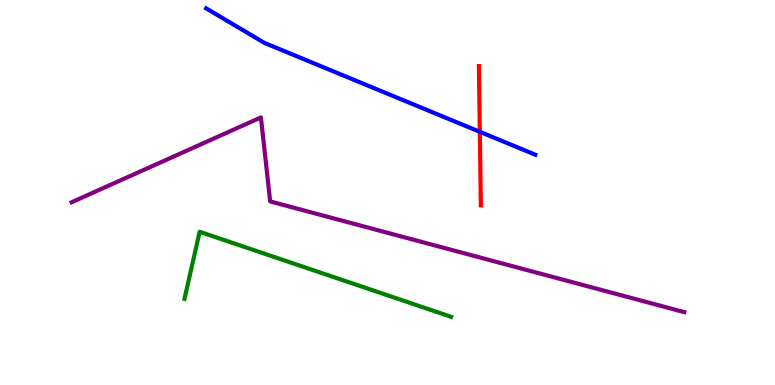[{'lines': ['blue', 'red'], 'intersections': [{'x': 6.19, 'y': 6.58}]}, {'lines': ['green', 'red'], 'intersections': []}, {'lines': ['purple', 'red'], 'intersections': []}, {'lines': ['blue', 'green'], 'intersections': []}, {'lines': ['blue', 'purple'], 'intersections': []}, {'lines': ['green', 'purple'], 'intersections': []}]